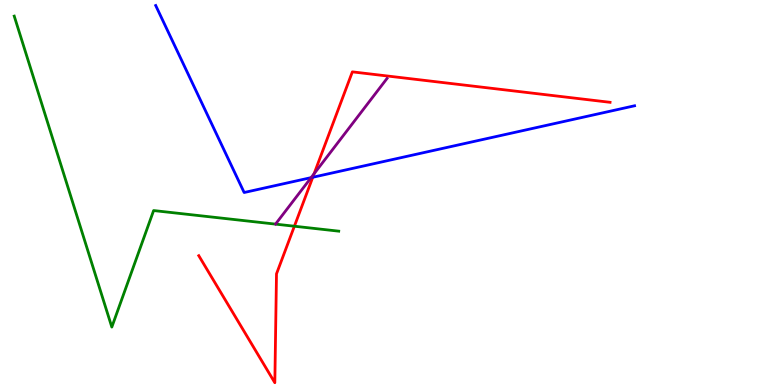[{'lines': ['blue', 'red'], 'intersections': [{'x': 4.04, 'y': 5.4}]}, {'lines': ['green', 'red'], 'intersections': [{'x': 3.8, 'y': 4.12}]}, {'lines': ['purple', 'red'], 'intersections': [{'x': 4.05, 'y': 5.49}]}, {'lines': ['blue', 'green'], 'intersections': []}, {'lines': ['blue', 'purple'], 'intersections': [{'x': 4.01, 'y': 5.39}]}, {'lines': ['green', 'purple'], 'intersections': []}]